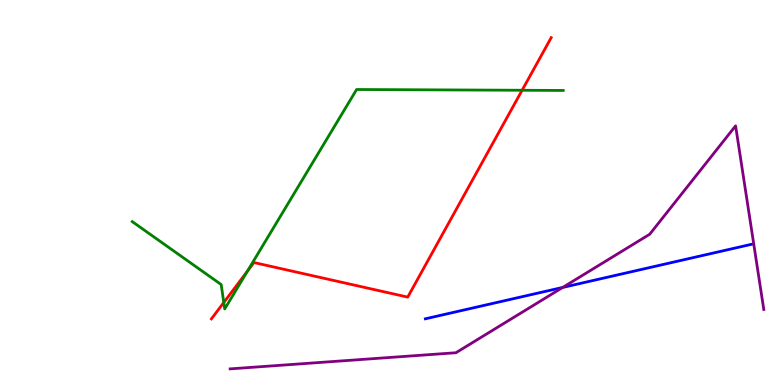[{'lines': ['blue', 'red'], 'intersections': []}, {'lines': ['green', 'red'], 'intersections': [{'x': 2.89, 'y': 2.14}, {'x': 3.19, 'y': 2.96}, {'x': 6.74, 'y': 7.66}]}, {'lines': ['purple', 'red'], 'intersections': []}, {'lines': ['blue', 'green'], 'intersections': []}, {'lines': ['blue', 'purple'], 'intersections': [{'x': 7.26, 'y': 2.53}]}, {'lines': ['green', 'purple'], 'intersections': []}]